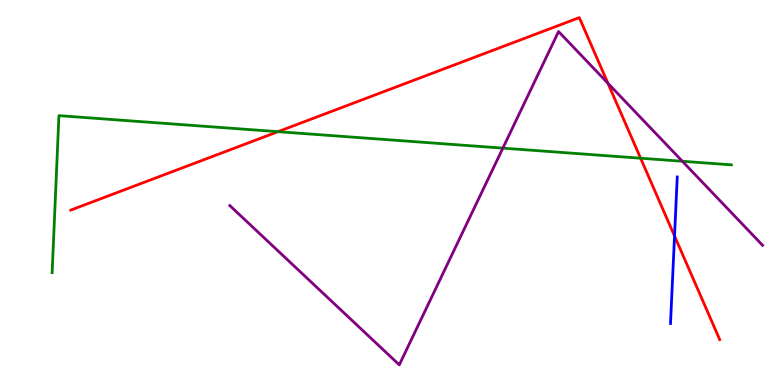[{'lines': ['blue', 'red'], 'intersections': [{'x': 8.7, 'y': 3.87}]}, {'lines': ['green', 'red'], 'intersections': [{'x': 3.59, 'y': 6.58}, {'x': 8.27, 'y': 5.89}]}, {'lines': ['purple', 'red'], 'intersections': [{'x': 7.84, 'y': 7.84}]}, {'lines': ['blue', 'green'], 'intersections': []}, {'lines': ['blue', 'purple'], 'intersections': []}, {'lines': ['green', 'purple'], 'intersections': [{'x': 6.49, 'y': 6.15}, {'x': 8.8, 'y': 5.81}]}]